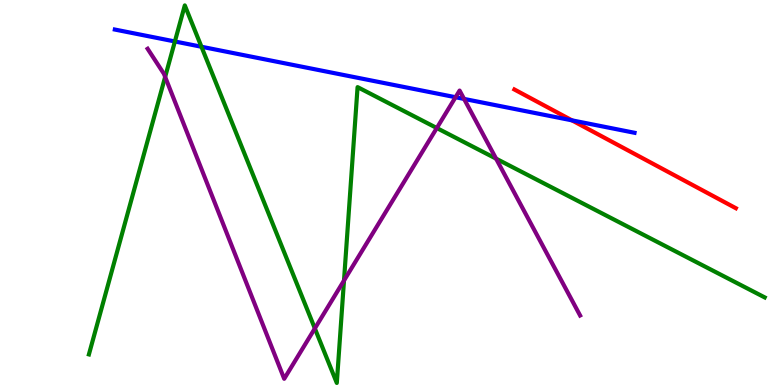[{'lines': ['blue', 'red'], 'intersections': [{'x': 7.38, 'y': 6.87}]}, {'lines': ['green', 'red'], 'intersections': []}, {'lines': ['purple', 'red'], 'intersections': []}, {'lines': ['blue', 'green'], 'intersections': [{'x': 2.26, 'y': 8.92}, {'x': 2.6, 'y': 8.79}]}, {'lines': ['blue', 'purple'], 'intersections': [{'x': 5.88, 'y': 7.47}, {'x': 5.99, 'y': 7.43}]}, {'lines': ['green', 'purple'], 'intersections': [{'x': 2.13, 'y': 8.0}, {'x': 4.06, 'y': 1.47}, {'x': 4.44, 'y': 2.71}, {'x': 5.64, 'y': 6.67}, {'x': 6.4, 'y': 5.88}]}]